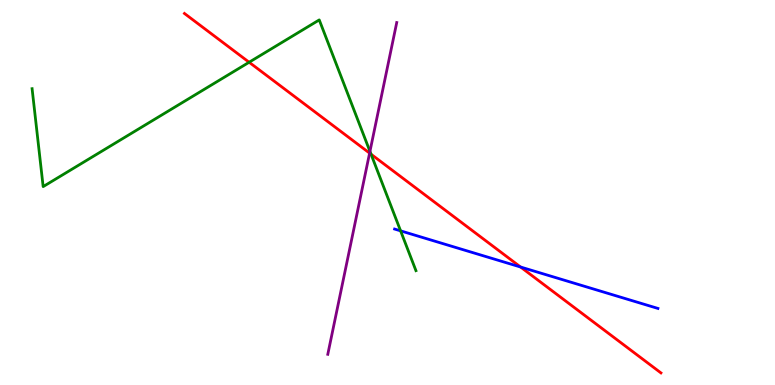[{'lines': ['blue', 'red'], 'intersections': [{'x': 6.72, 'y': 3.06}]}, {'lines': ['green', 'red'], 'intersections': [{'x': 3.21, 'y': 8.38}, {'x': 4.79, 'y': 5.99}]}, {'lines': ['purple', 'red'], 'intersections': [{'x': 4.77, 'y': 6.02}]}, {'lines': ['blue', 'green'], 'intersections': [{'x': 5.17, 'y': 4.0}]}, {'lines': ['blue', 'purple'], 'intersections': []}, {'lines': ['green', 'purple'], 'intersections': [{'x': 4.77, 'y': 6.07}]}]